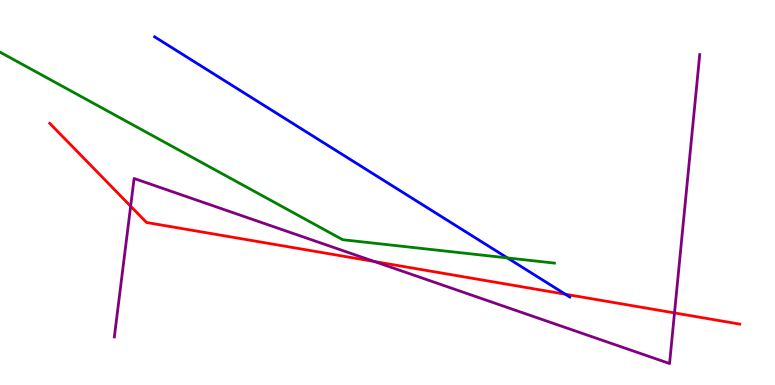[{'lines': ['blue', 'red'], 'intersections': [{'x': 7.29, 'y': 2.36}]}, {'lines': ['green', 'red'], 'intersections': []}, {'lines': ['purple', 'red'], 'intersections': [{'x': 1.69, 'y': 4.64}, {'x': 4.83, 'y': 3.21}, {'x': 8.7, 'y': 1.87}]}, {'lines': ['blue', 'green'], 'intersections': [{'x': 6.55, 'y': 3.3}]}, {'lines': ['blue', 'purple'], 'intersections': []}, {'lines': ['green', 'purple'], 'intersections': []}]